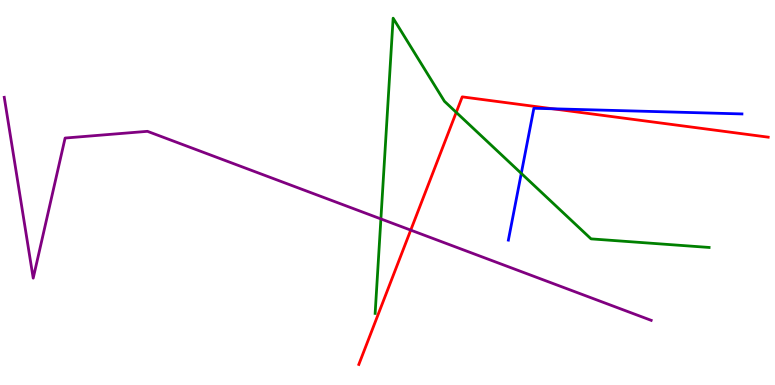[{'lines': ['blue', 'red'], 'intersections': [{'x': 7.13, 'y': 7.17}]}, {'lines': ['green', 'red'], 'intersections': [{'x': 5.89, 'y': 7.08}]}, {'lines': ['purple', 'red'], 'intersections': [{'x': 5.3, 'y': 4.02}]}, {'lines': ['blue', 'green'], 'intersections': [{'x': 6.73, 'y': 5.5}]}, {'lines': ['blue', 'purple'], 'intersections': []}, {'lines': ['green', 'purple'], 'intersections': [{'x': 4.91, 'y': 4.31}]}]